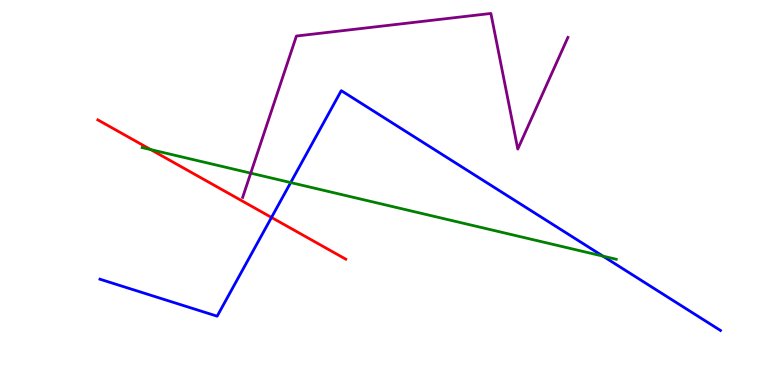[{'lines': ['blue', 'red'], 'intersections': [{'x': 3.5, 'y': 4.35}]}, {'lines': ['green', 'red'], 'intersections': [{'x': 1.95, 'y': 6.11}]}, {'lines': ['purple', 'red'], 'intersections': []}, {'lines': ['blue', 'green'], 'intersections': [{'x': 3.75, 'y': 5.26}, {'x': 7.78, 'y': 3.35}]}, {'lines': ['blue', 'purple'], 'intersections': []}, {'lines': ['green', 'purple'], 'intersections': [{'x': 3.24, 'y': 5.5}]}]